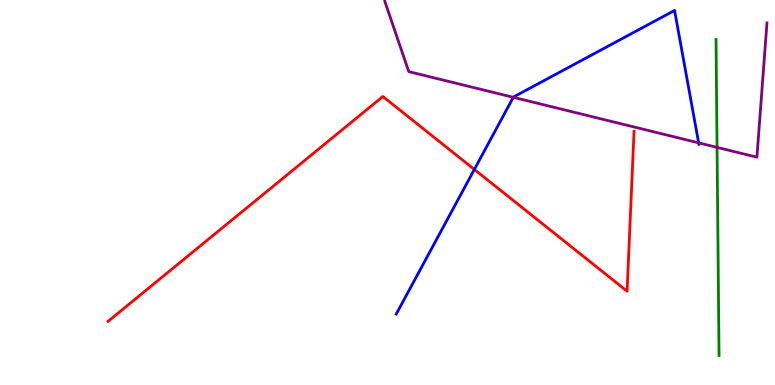[{'lines': ['blue', 'red'], 'intersections': [{'x': 6.12, 'y': 5.6}]}, {'lines': ['green', 'red'], 'intersections': []}, {'lines': ['purple', 'red'], 'intersections': []}, {'lines': ['blue', 'green'], 'intersections': []}, {'lines': ['blue', 'purple'], 'intersections': [{'x': 6.62, 'y': 7.47}, {'x': 9.01, 'y': 6.29}]}, {'lines': ['green', 'purple'], 'intersections': [{'x': 9.25, 'y': 6.17}]}]